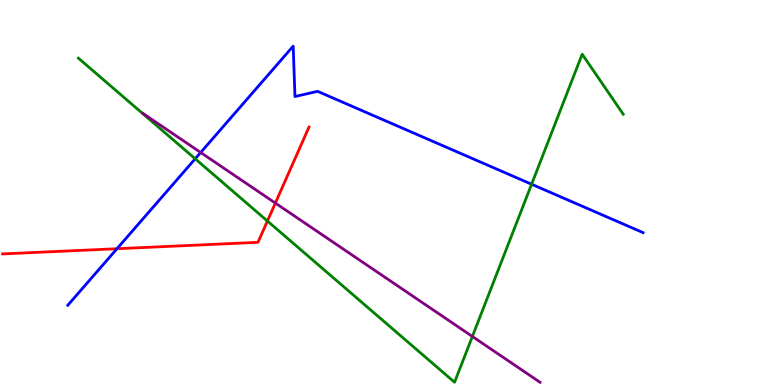[{'lines': ['blue', 'red'], 'intersections': [{'x': 1.51, 'y': 3.54}]}, {'lines': ['green', 'red'], 'intersections': [{'x': 3.45, 'y': 4.26}]}, {'lines': ['purple', 'red'], 'intersections': [{'x': 3.55, 'y': 4.73}]}, {'lines': ['blue', 'green'], 'intersections': [{'x': 2.52, 'y': 5.88}, {'x': 6.86, 'y': 5.21}]}, {'lines': ['blue', 'purple'], 'intersections': [{'x': 2.59, 'y': 6.04}]}, {'lines': ['green', 'purple'], 'intersections': [{'x': 6.1, 'y': 1.26}]}]